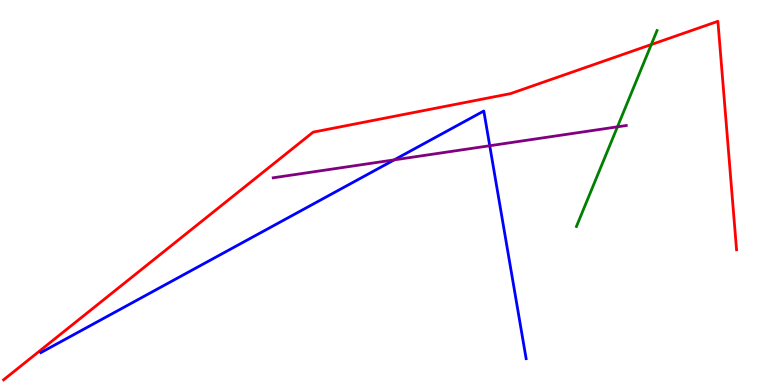[{'lines': ['blue', 'red'], 'intersections': []}, {'lines': ['green', 'red'], 'intersections': [{'x': 8.4, 'y': 8.84}]}, {'lines': ['purple', 'red'], 'intersections': []}, {'lines': ['blue', 'green'], 'intersections': []}, {'lines': ['blue', 'purple'], 'intersections': [{'x': 5.09, 'y': 5.85}, {'x': 6.32, 'y': 6.21}]}, {'lines': ['green', 'purple'], 'intersections': [{'x': 7.97, 'y': 6.71}]}]